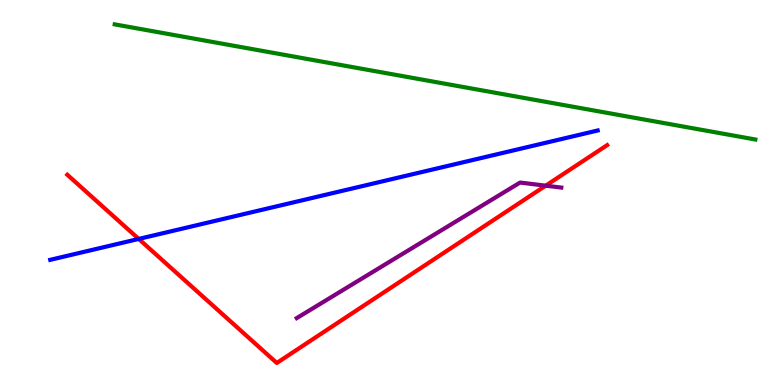[{'lines': ['blue', 'red'], 'intersections': [{'x': 1.79, 'y': 3.79}]}, {'lines': ['green', 'red'], 'intersections': []}, {'lines': ['purple', 'red'], 'intersections': [{'x': 7.04, 'y': 5.18}]}, {'lines': ['blue', 'green'], 'intersections': []}, {'lines': ['blue', 'purple'], 'intersections': []}, {'lines': ['green', 'purple'], 'intersections': []}]